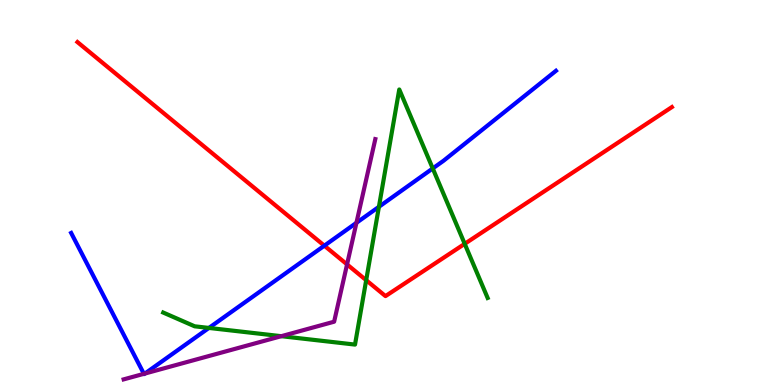[{'lines': ['blue', 'red'], 'intersections': [{'x': 4.19, 'y': 3.62}]}, {'lines': ['green', 'red'], 'intersections': [{'x': 4.73, 'y': 2.72}, {'x': 6.0, 'y': 3.67}]}, {'lines': ['purple', 'red'], 'intersections': [{'x': 4.48, 'y': 3.13}]}, {'lines': ['blue', 'green'], 'intersections': [{'x': 2.7, 'y': 1.48}, {'x': 4.89, 'y': 4.63}, {'x': 5.58, 'y': 5.62}]}, {'lines': ['blue', 'purple'], 'intersections': [{'x': 1.86, 'y': 0.29}, {'x': 1.87, 'y': 0.297}, {'x': 4.6, 'y': 4.21}]}, {'lines': ['green', 'purple'], 'intersections': [{'x': 3.63, 'y': 1.27}]}]